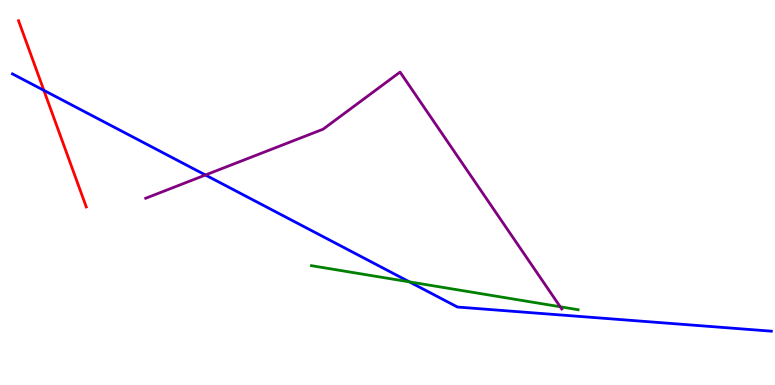[{'lines': ['blue', 'red'], 'intersections': [{'x': 0.566, 'y': 7.65}]}, {'lines': ['green', 'red'], 'intersections': []}, {'lines': ['purple', 'red'], 'intersections': []}, {'lines': ['blue', 'green'], 'intersections': [{'x': 5.28, 'y': 2.68}]}, {'lines': ['blue', 'purple'], 'intersections': [{'x': 2.65, 'y': 5.45}]}, {'lines': ['green', 'purple'], 'intersections': [{'x': 7.23, 'y': 2.03}]}]